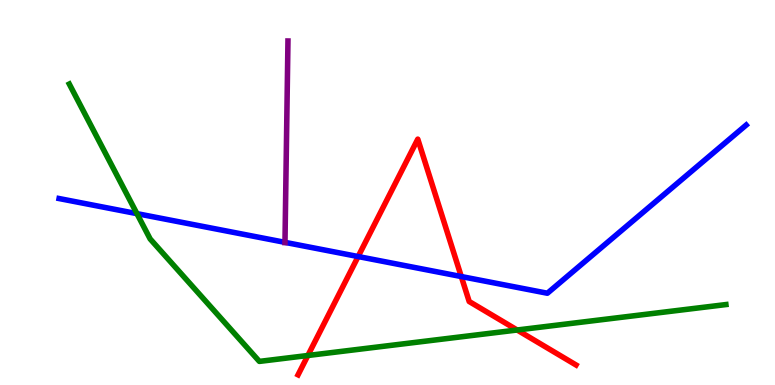[{'lines': ['blue', 'red'], 'intersections': [{'x': 4.62, 'y': 3.34}, {'x': 5.95, 'y': 2.82}]}, {'lines': ['green', 'red'], 'intersections': [{'x': 3.97, 'y': 0.766}, {'x': 6.67, 'y': 1.43}]}, {'lines': ['purple', 'red'], 'intersections': []}, {'lines': ['blue', 'green'], 'intersections': [{'x': 1.77, 'y': 4.45}]}, {'lines': ['blue', 'purple'], 'intersections': [{'x': 3.68, 'y': 3.71}]}, {'lines': ['green', 'purple'], 'intersections': []}]